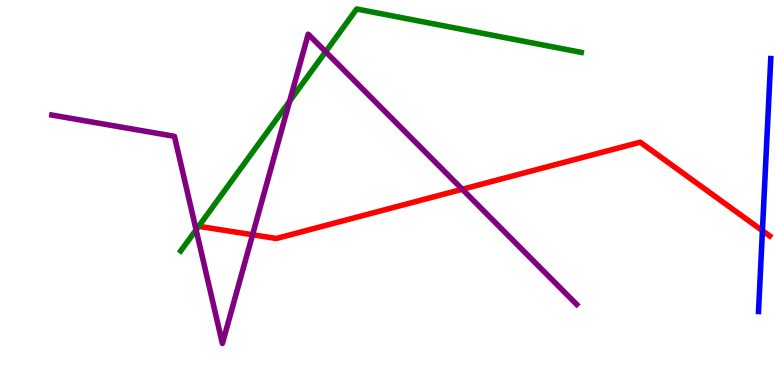[{'lines': ['blue', 'red'], 'intersections': [{'x': 9.84, 'y': 4.01}]}, {'lines': ['green', 'red'], 'intersections': [{'x': 2.56, 'y': 4.12}]}, {'lines': ['purple', 'red'], 'intersections': [{'x': 3.26, 'y': 3.9}, {'x': 5.96, 'y': 5.08}]}, {'lines': ['blue', 'green'], 'intersections': []}, {'lines': ['blue', 'purple'], 'intersections': []}, {'lines': ['green', 'purple'], 'intersections': [{'x': 2.53, 'y': 4.03}, {'x': 3.74, 'y': 7.37}, {'x': 4.2, 'y': 8.66}]}]